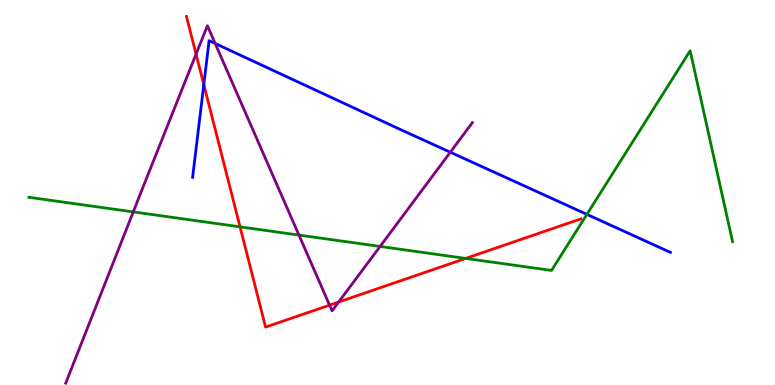[{'lines': ['blue', 'red'], 'intersections': [{'x': 2.63, 'y': 7.8}]}, {'lines': ['green', 'red'], 'intersections': [{'x': 3.1, 'y': 4.11}, {'x': 6.01, 'y': 3.29}]}, {'lines': ['purple', 'red'], 'intersections': [{'x': 2.53, 'y': 8.59}, {'x': 4.25, 'y': 2.07}, {'x': 4.37, 'y': 2.16}]}, {'lines': ['blue', 'green'], 'intersections': [{'x': 7.57, 'y': 4.43}]}, {'lines': ['blue', 'purple'], 'intersections': [{'x': 2.78, 'y': 8.87}, {'x': 5.81, 'y': 6.05}]}, {'lines': ['green', 'purple'], 'intersections': [{'x': 1.72, 'y': 4.5}, {'x': 3.86, 'y': 3.89}, {'x': 4.9, 'y': 3.6}]}]